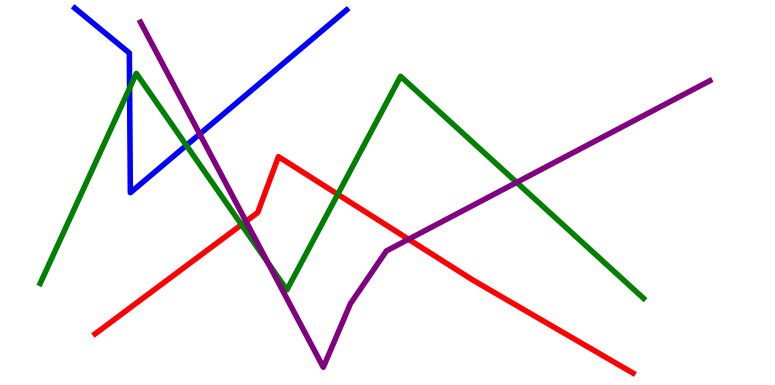[{'lines': ['blue', 'red'], 'intersections': []}, {'lines': ['green', 'red'], 'intersections': [{'x': 3.12, 'y': 4.16}, {'x': 4.36, 'y': 4.95}]}, {'lines': ['purple', 'red'], 'intersections': [{'x': 3.17, 'y': 4.25}, {'x': 5.27, 'y': 3.79}]}, {'lines': ['blue', 'green'], 'intersections': [{'x': 1.67, 'y': 7.71}, {'x': 2.4, 'y': 6.22}]}, {'lines': ['blue', 'purple'], 'intersections': [{'x': 2.58, 'y': 6.52}]}, {'lines': ['green', 'purple'], 'intersections': [{'x': 3.46, 'y': 3.18}, {'x': 6.67, 'y': 5.26}]}]